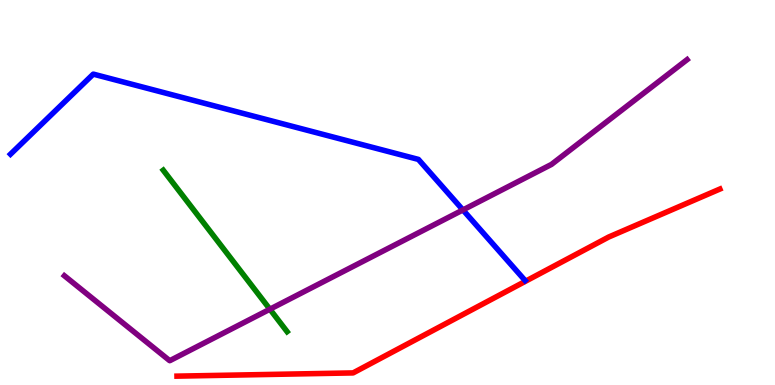[{'lines': ['blue', 'red'], 'intersections': []}, {'lines': ['green', 'red'], 'intersections': []}, {'lines': ['purple', 'red'], 'intersections': []}, {'lines': ['blue', 'green'], 'intersections': []}, {'lines': ['blue', 'purple'], 'intersections': [{'x': 5.97, 'y': 4.55}]}, {'lines': ['green', 'purple'], 'intersections': [{'x': 3.48, 'y': 1.97}]}]